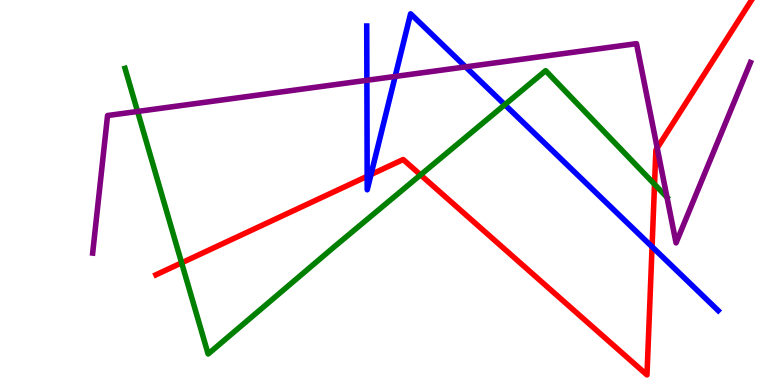[{'lines': ['blue', 'red'], 'intersections': [{'x': 4.74, 'y': 5.42}, {'x': 4.79, 'y': 5.47}, {'x': 8.41, 'y': 3.59}]}, {'lines': ['green', 'red'], 'intersections': [{'x': 2.34, 'y': 3.17}, {'x': 5.43, 'y': 5.46}, {'x': 8.45, 'y': 5.21}]}, {'lines': ['purple', 'red'], 'intersections': [{'x': 8.48, 'y': 6.16}]}, {'lines': ['blue', 'green'], 'intersections': [{'x': 6.51, 'y': 7.28}]}, {'lines': ['blue', 'purple'], 'intersections': [{'x': 4.73, 'y': 7.91}, {'x': 5.1, 'y': 8.01}, {'x': 6.01, 'y': 8.26}]}, {'lines': ['green', 'purple'], 'intersections': [{'x': 1.78, 'y': 7.1}, {'x': 8.61, 'y': 4.88}]}]